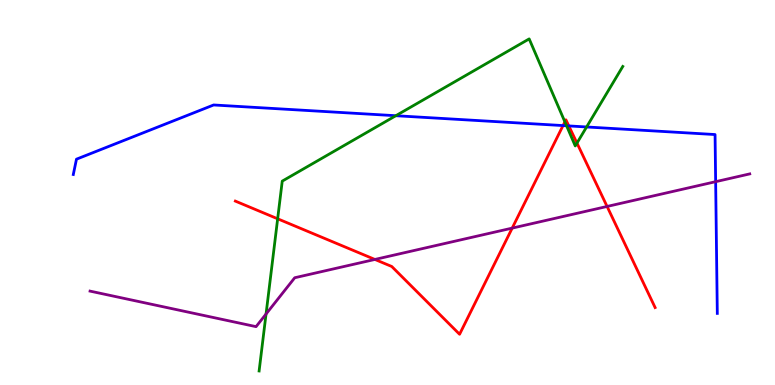[{'lines': ['blue', 'red'], 'intersections': [{'x': 7.26, 'y': 6.74}, {'x': 7.34, 'y': 6.73}]}, {'lines': ['green', 'red'], 'intersections': [{'x': 3.58, 'y': 4.32}, {'x': 7.29, 'y': 6.84}, {'x': 7.44, 'y': 6.28}]}, {'lines': ['purple', 'red'], 'intersections': [{'x': 4.84, 'y': 3.26}, {'x': 6.61, 'y': 4.08}, {'x': 7.83, 'y': 4.64}]}, {'lines': ['blue', 'green'], 'intersections': [{'x': 5.11, 'y': 6.99}, {'x': 7.31, 'y': 6.73}, {'x': 7.57, 'y': 6.7}]}, {'lines': ['blue', 'purple'], 'intersections': [{'x': 9.23, 'y': 5.28}]}, {'lines': ['green', 'purple'], 'intersections': [{'x': 3.43, 'y': 1.84}]}]